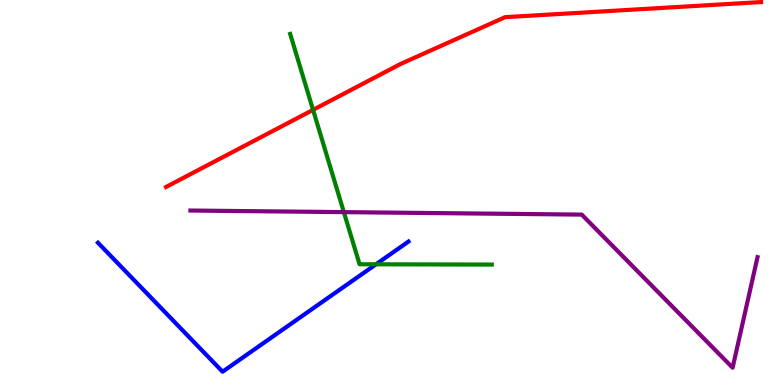[{'lines': ['blue', 'red'], 'intersections': []}, {'lines': ['green', 'red'], 'intersections': [{'x': 4.04, 'y': 7.15}]}, {'lines': ['purple', 'red'], 'intersections': []}, {'lines': ['blue', 'green'], 'intersections': [{'x': 4.85, 'y': 3.14}]}, {'lines': ['blue', 'purple'], 'intersections': []}, {'lines': ['green', 'purple'], 'intersections': [{'x': 4.44, 'y': 4.49}]}]